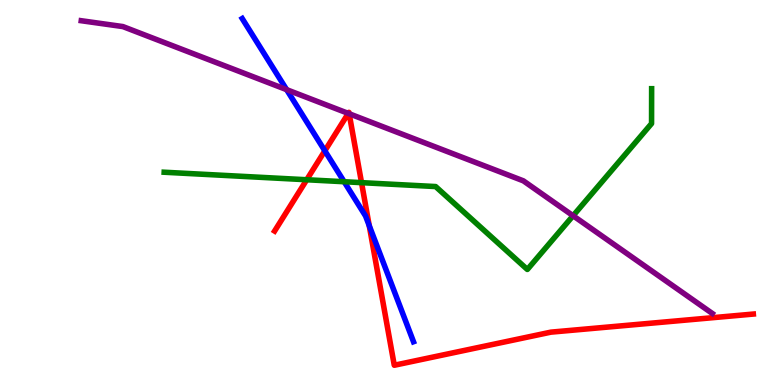[{'lines': ['blue', 'red'], 'intersections': [{'x': 4.19, 'y': 6.08}, {'x': 4.76, 'y': 4.14}]}, {'lines': ['green', 'red'], 'intersections': [{'x': 3.96, 'y': 5.33}, {'x': 4.66, 'y': 5.26}]}, {'lines': ['purple', 'red'], 'intersections': [{'x': 4.49, 'y': 7.05}, {'x': 4.51, 'y': 7.05}]}, {'lines': ['blue', 'green'], 'intersections': [{'x': 4.44, 'y': 5.28}]}, {'lines': ['blue', 'purple'], 'intersections': [{'x': 3.7, 'y': 7.67}]}, {'lines': ['green', 'purple'], 'intersections': [{'x': 7.39, 'y': 4.4}]}]